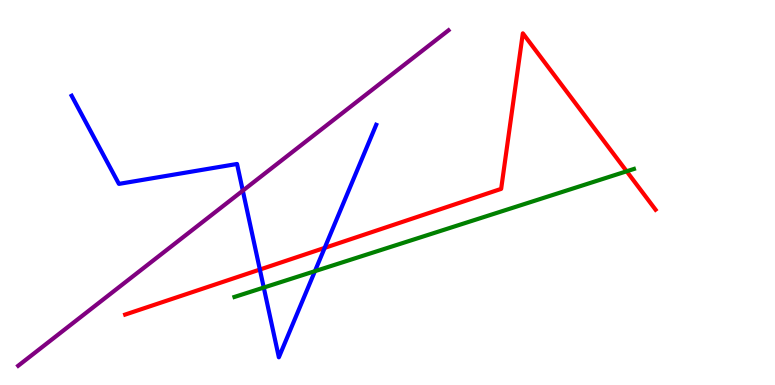[{'lines': ['blue', 'red'], 'intersections': [{'x': 3.35, 'y': 3.0}, {'x': 4.19, 'y': 3.56}]}, {'lines': ['green', 'red'], 'intersections': [{'x': 8.09, 'y': 5.55}]}, {'lines': ['purple', 'red'], 'intersections': []}, {'lines': ['blue', 'green'], 'intersections': [{'x': 3.4, 'y': 2.53}, {'x': 4.06, 'y': 2.96}]}, {'lines': ['blue', 'purple'], 'intersections': [{'x': 3.13, 'y': 5.05}]}, {'lines': ['green', 'purple'], 'intersections': []}]